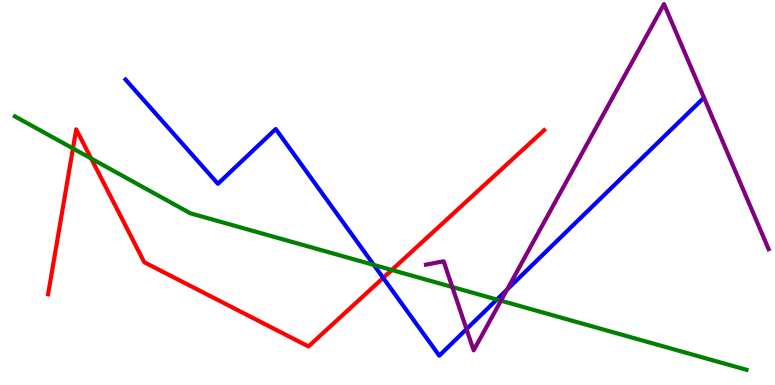[{'lines': ['blue', 'red'], 'intersections': [{'x': 4.94, 'y': 2.78}]}, {'lines': ['green', 'red'], 'intersections': [{'x': 0.941, 'y': 6.14}, {'x': 1.18, 'y': 5.88}, {'x': 5.06, 'y': 2.99}]}, {'lines': ['purple', 'red'], 'intersections': []}, {'lines': ['blue', 'green'], 'intersections': [{'x': 4.82, 'y': 3.12}, {'x': 6.41, 'y': 2.22}]}, {'lines': ['blue', 'purple'], 'intersections': [{'x': 6.02, 'y': 1.45}, {'x': 6.54, 'y': 2.48}]}, {'lines': ['green', 'purple'], 'intersections': [{'x': 5.84, 'y': 2.55}, {'x': 6.46, 'y': 2.19}]}]